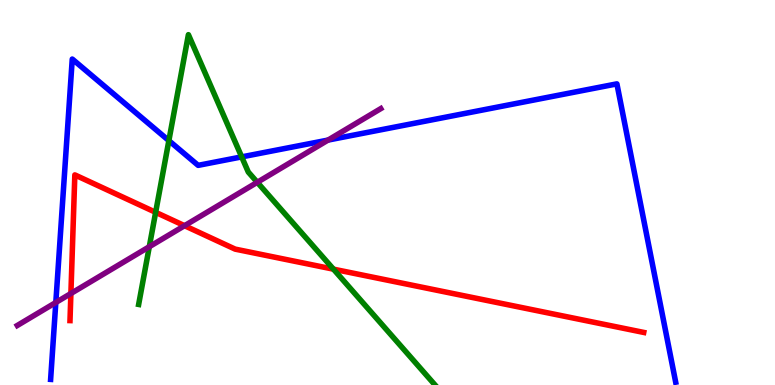[{'lines': ['blue', 'red'], 'intersections': []}, {'lines': ['green', 'red'], 'intersections': [{'x': 2.01, 'y': 4.49}, {'x': 4.3, 'y': 3.01}]}, {'lines': ['purple', 'red'], 'intersections': [{'x': 0.915, 'y': 2.38}, {'x': 2.38, 'y': 4.14}]}, {'lines': ['blue', 'green'], 'intersections': [{'x': 2.18, 'y': 6.35}, {'x': 3.12, 'y': 5.93}]}, {'lines': ['blue', 'purple'], 'intersections': [{'x': 0.72, 'y': 2.14}, {'x': 4.23, 'y': 6.36}]}, {'lines': ['green', 'purple'], 'intersections': [{'x': 1.93, 'y': 3.59}, {'x': 3.32, 'y': 5.26}]}]